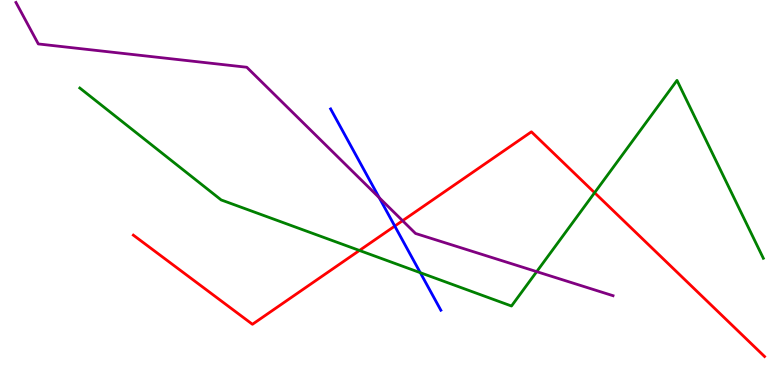[{'lines': ['blue', 'red'], 'intersections': [{'x': 5.09, 'y': 4.13}]}, {'lines': ['green', 'red'], 'intersections': [{'x': 4.64, 'y': 3.49}, {'x': 7.67, 'y': 4.99}]}, {'lines': ['purple', 'red'], 'intersections': [{'x': 5.19, 'y': 4.27}]}, {'lines': ['blue', 'green'], 'intersections': [{'x': 5.42, 'y': 2.92}]}, {'lines': ['blue', 'purple'], 'intersections': [{'x': 4.89, 'y': 4.86}]}, {'lines': ['green', 'purple'], 'intersections': [{'x': 6.93, 'y': 2.94}]}]